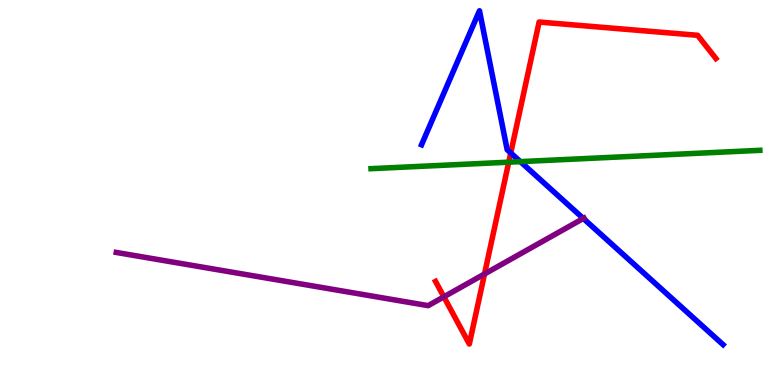[{'lines': ['blue', 'red'], 'intersections': [{'x': 6.59, 'y': 6.03}]}, {'lines': ['green', 'red'], 'intersections': [{'x': 6.56, 'y': 5.79}]}, {'lines': ['purple', 'red'], 'intersections': [{'x': 5.73, 'y': 2.29}, {'x': 6.25, 'y': 2.88}]}, {'lines': ['blue', 'green'], 'intersections': [{'x': 6.71, 'y': 5.8}]}, {'lines': ['blue', 'purple'], 'intersections': [{'x': 7.53, 'y': 4.33}]}, {'lines': ['green', 'purple'], 'intersections': []}]